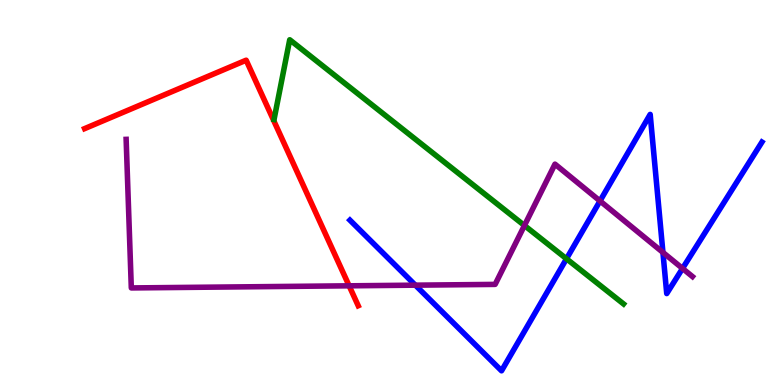[{'lines': ['blue', 'red'], 'intersections': []}, {'lines': ['green', 'red'], 'intersections': []}, {'lines': ['purple', 'red'], 'intersections': [{'x': 4.5, 'y': 2.58}]}, {'lines': ['blue', 'green'], 'intersections': [{'x': 7.31, 'y': 3.28}]}, {'lines': ['blue', 'purple'], 'intersections': [{'x': 5.36, 'y': 2.59}, {'x': 7.74, 'y': 4.78}, {'x': 8.55, 'y': 3.44}, {'x': 8.81, 'y': 3.03}]}, {'lines': ['green', 'purple'], 'intersections': [{'x': 6.77, 'y': 4.14}]}]